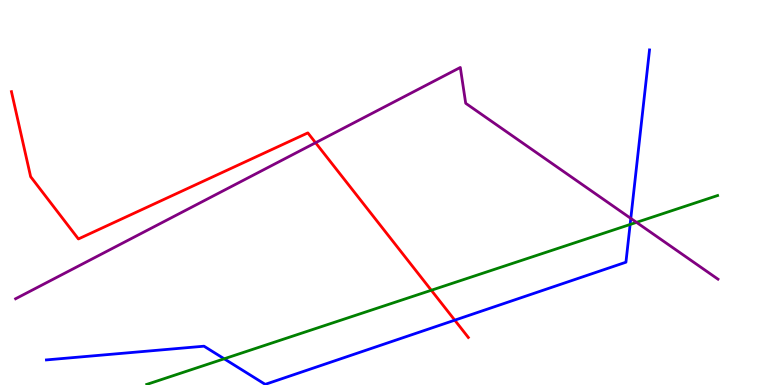[{'lines': ['blue', 'red'], 'intersections': [{'x': 5.87, 'y': 1.68}]}, {'lines': ['green', 'red'], 'intersections': [{'x': 5.57, 'y': 2.46}]}, {'lines': ['purple', 'red'], 'intersections': [{'x': 4.07, 'y': 6.29}]}, {'lines': ['blue', 'green'], 'intersections': [{'x': 2.89, 'y': 0.681}, {'x': 8.13, 'y': 4.17}]}, {'lines': ['blue', 'purple'], 'intersections': [{'x': 8.14, 'y': 4.33}]}, {'lines': ['green', 'purple'], 'intersections': [{'x': 8.21, 'y': 4.22}]}]